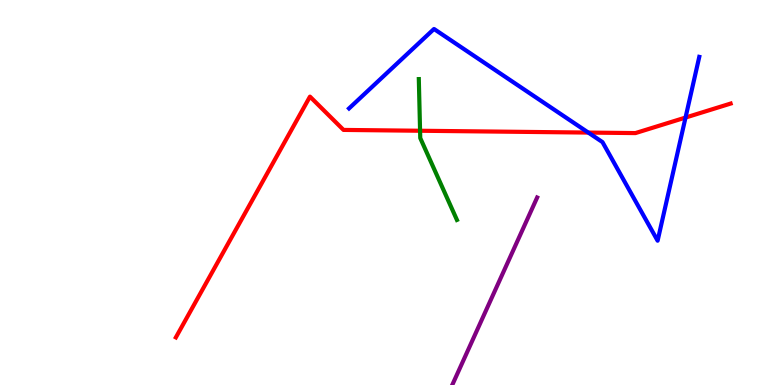[{'lines': ['blue', 'red'], 'intersections': [{'x': 7.59, 'y': 6.56}, {'x': 8.85, 'y': 6.95}]}, {'lines': ['green', 'red'], 'intersections': [{'x': 5.42, 'y': 6.6}]}, {'lines': ['purple', 'red'], 'intersections': []}, {'lines': ['blue', 'green'], 'intersections': []}, {'lines': ['blue', 'purple'], 'intersections': []}, {'lines': ['green', 'purple'], 'intersections': []}]